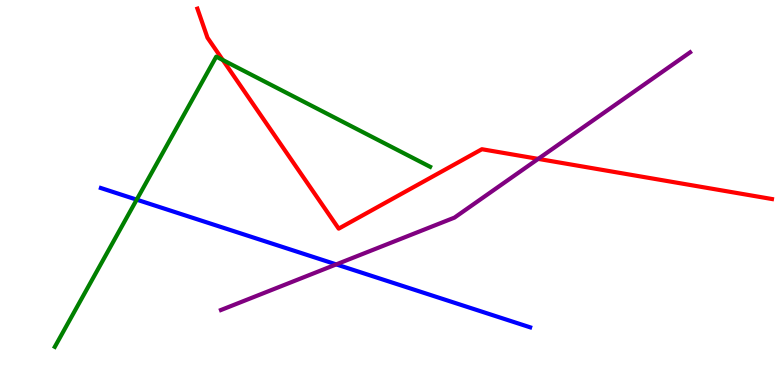[{'lines': ['blue', 'red'], 'intersections': []}, {'lines': ['green', 'red'], 'intersections': [{'x': 2.88, 'y': 8.44}]}, {'lines': ['purple', 'red'], 'intersections': [{'x': 6.94, 'y': 5.87}]}, {'lines': ['blue', 'green'], 'intersections': [{'x': 1.76, 'y': 4.81}]}, {'lines': ['blue', 'purple'], 'intersections': [{'x': 4.34, 'y': 3.13}]}, {'lines': ['green', 'purple'], 'intersections': []}]